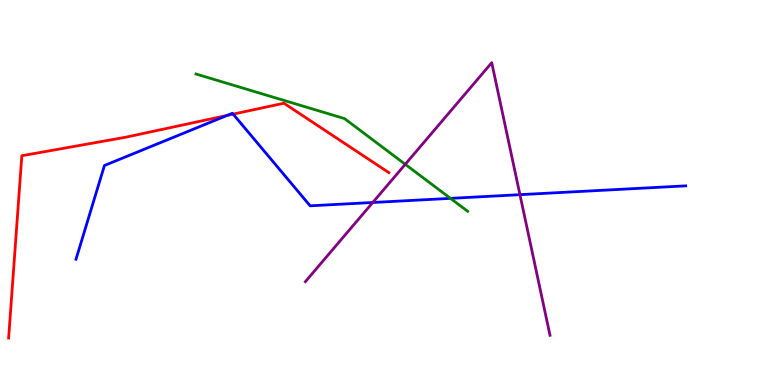[{'lines': ['blue', 'red'], 'intersections': [{'x': 2.93, 'y': 7.0}, {'x': 3.01, 'y': 7.04}]}, {'lines': ['green', 'red'], 'intersections': []}, {'lines': ['purple', 'red'], 'intersections': []}, {'lines': ['blue', 'green'], 'intersections': [{'x': 5.81, 'y': 4.85}]}, {'lines': ['blue', 'purple'], 'intersections': [{'x': 4.81, 'y': 4.74}, {'x': 6.71, 'y': 4.94}]}, {'lines': ['green', 'purple'], 'intersections': [{'x': 5.23, 'y': 5.73}]}]